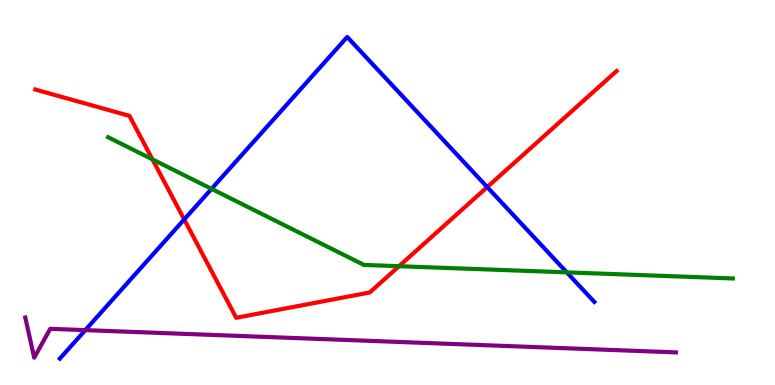[{'lines': ['blue', 'red'], 'intersections': [{'x': 2.38, 'y': 4.3}, {'x': 6.29, 'y': 5.14}]}, {'lines': ['green', 'red'], 'intersections': [{'x': 1.97, 'y': 5.86}, {'x': 5.15, 'y': 3.09}]}, {'lines': ['purple', 'red'], 'intersections': []}, {'lines': ['blue', 'green'], 'intersections': [{'x': 2.73, 'y': 5.09}, {'x': 7.31, 'y': 2.93}]}, {'lines': ['blue', 'purple'], 'intersections': [{'x': 1.1, 'y': 1.43}]}, {'lines': ['green', 'purple'], 'intersections': []}]